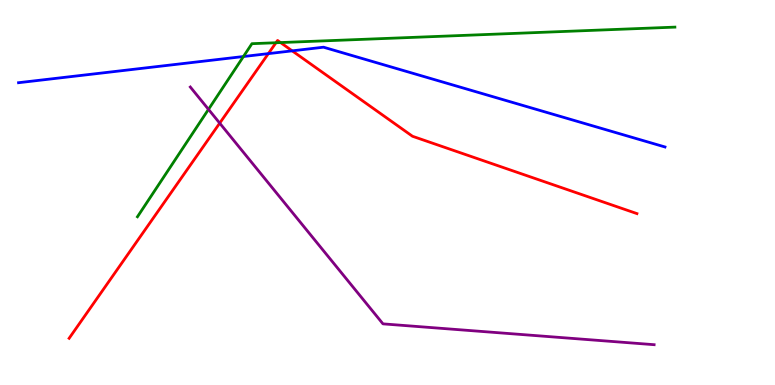[{'lines': ['blue', 'red'], 'intersections': [{'x': 3.46, 'y': 8.61}, {'x': 3.77, 'y': 8.68}]}, {'lines': ['green', 'red'], 'intersections': [{'x': 3.56, 'y': 8.89}, {'x': 3.62, 'y': 8.89}]}, {'lines': ['purple', 'red'], 'intersections': [{'x': 2.83, 'y': 6.8}]}, {'lines': ['blue', 'green'], 'intersections': [{'x': 3.14, 'y': 8.53}]}, {'lines': ['blue', 'purple'], 'intersections': []}, {'lines': ['green', 'purple'], 'intersections': [{'x': 2.69, 'y': 7.16}]}]